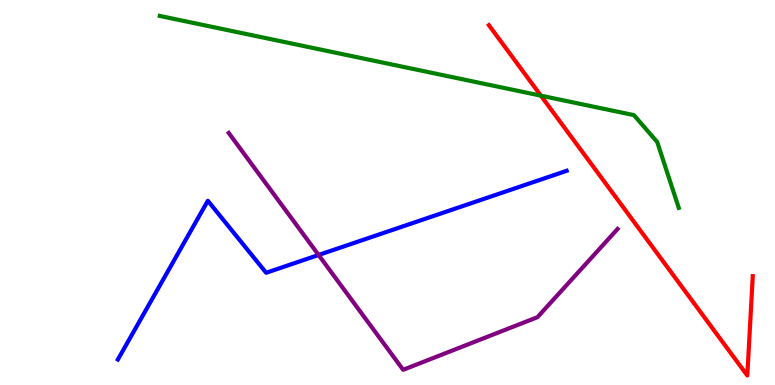[{'lines': ['blue', 'red'], 'intersections': []}, {'lines': ['green', 'red'], 'intersections': [{'x': 6.98, 'y': 7.52}]}, {'lines': ['purple', 'red'], 'intersections': []}, {'lines': ['blue', 'green'], 'intersections': []}, {'lines': ['blue', 'purple'], 'intersections': [{'x': 4.11, 'y': 3.38}]}, {'lines': ['green', 'purple'], 'intersections': []}]